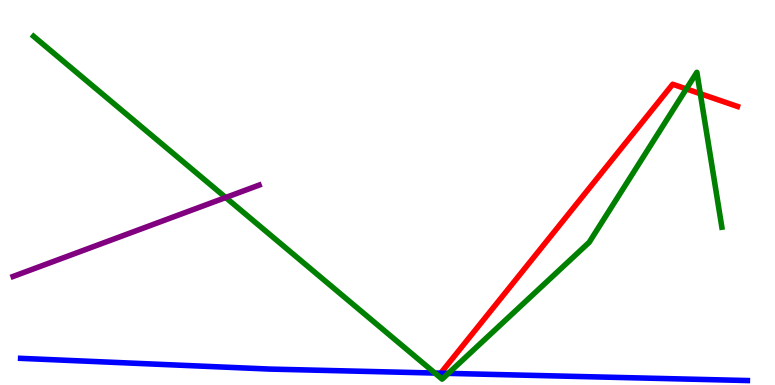[{'lines': ['blue', 'red'], 'intersections': []}, {'lines': ['green', 'red'], 'intersections': [{'x': 8.86, 'y': 7.69}, {'x': 9.04, 'y': 7.57}]}, {'lines': ['purple', 'red'], 'intersections': []}, {'lines': ['blue', 'green'], 'intersections': [{'x': 5.61, 'y': 0.311}, {'x': 5.78, 'y': 0.302}]}, {'lines': ['blue', 'purple'], 'intersections': []}, {'lines': ['green', 'purple'], 'intersections': [{'x': 2.91, 'y': 4.87}]}]